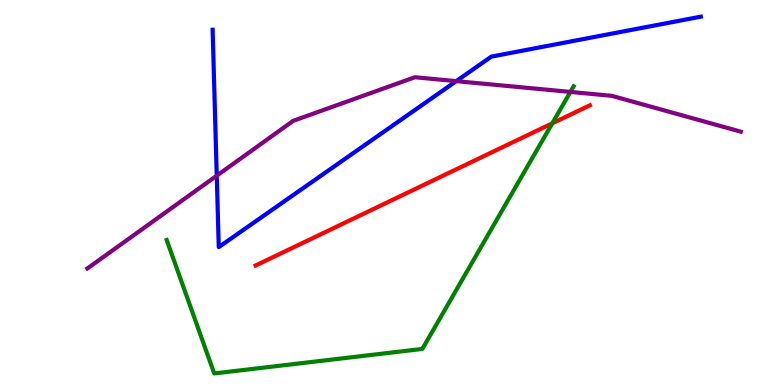[{'lines': ['blue', 'red'], 'intersections': []}, {'lines': ['green', 'red'], 'intersections': [{'x': 7.13, 'y': 6.8}]}, {'lines': ['purple', 'red'], 'intersections': []}, {'lines': ['blue', 'green'], 'intersections': []}, {'lines': ['blue', 'purple'], 'intersections': [{'x': 2.8, 'y': 5.44}, {'x': 5.89, 'y': 7.89}]}, {'lines': ['green', 'purple'], 'intersections': [{'x': 7.36, 'y': 7.61}]}]